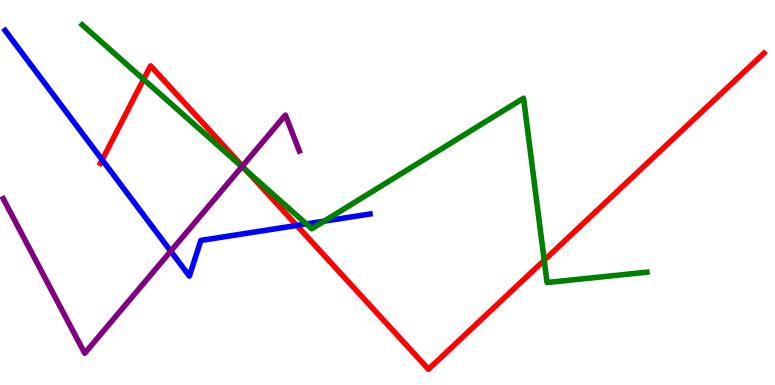[{'lines': ['blue', 'red'], 'intersections': [{'x': 1.32, 'y': 5.85}, {'x': 3.83, 'y': 4.14}]}, {'lines': ['green', 'red'], 'intersections': [{'x': 1.85, 'y': 7.94}, {'x': 3.19, 'y': 5.54}, {'x': 7.02, 'y': 3.24}]}, {'lines': ['purple', 'red'], 'intersections': [{'x': 3.13, 'y': 5.69}]}, {'lines': ['blue', 'green'], 'intersections': [{'x': 3.95, 'y': 4.18}, {'x': 4.18, 'y': 4.26}]}, {'lines': ['blue', 'purple'], 'intersections': [{'x': 2.2, 'y': 3.48}]}, {'lines': ['green', 'purple'], 'intersections': [{'x': 3.12, 'y': 5.67}]}]